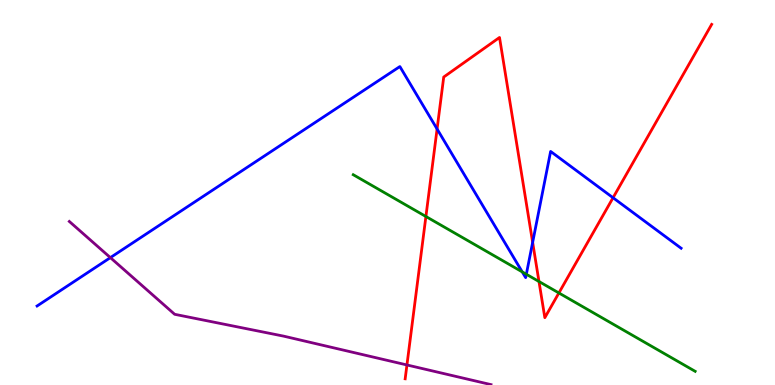[{'lines': ['blue', 'red'], 'intersections': [{'x': 5.64, 'y': 6.65}, {'x': 6.87, 'y': 3.71}, {'x': 7.91, 'y': 4.86}]}, {'lines': ['green', 'red'], 'intersections': [{'x': 5.5, 'y': 4.38}, {'x': 6.95, 'y': 2.69}, {'x': 7.21, 'y': 2.39}]}, {'lines': ['purple', 'red'], 'intersections': [{'x': 5.25, 'y': 0.52}]}, {'lines': ['blue', 'green'], 'intersections': [{'x': 6.74, 'y': 2.94}, {'x': 6.79, 'y': 2.88}]}, {'lines': ['blue', 'purple'], 'intersections': [{'x': 1.42, 'y': 3.31}]}, {'lines': ['green', 'purple'], 'intersections': []}]